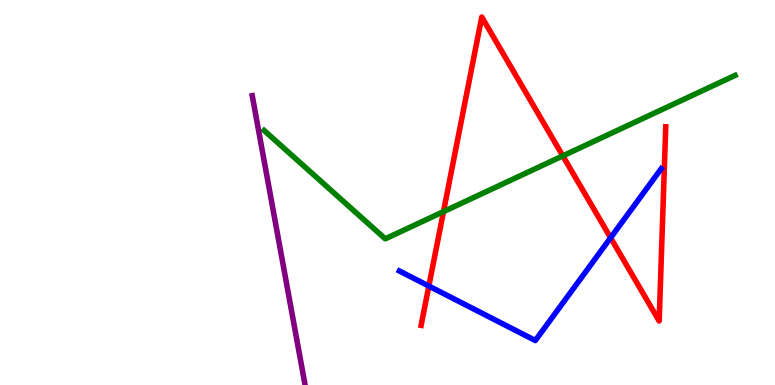[{'lines': ['blue', 'red'], 'intersections': [{'x': 5.53, 'y': 2.57}, {'x': 7.88, 'y': 3.82}]}, {'lines': ['green', 'red'], 'intersections': [{'x': 5.72, 'y': 4.5}, {'x': 7.26, 'y': 5.95}]}, {'lines': ['purple', 'red'], 'intersections': []}, {'lines': ['blue', 'green'], 'intersections': []}, {'lines': ['blue', 'purple'], 'intersections': []}, {'lines': ['green', 'purple'], 'intersections': []}]